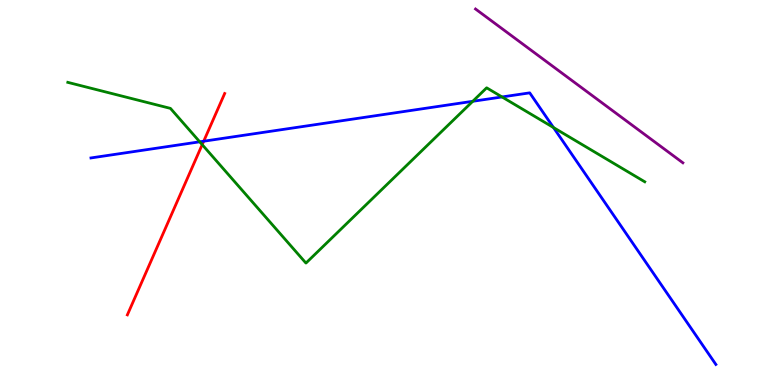[{'lines': ['blue', 'red'], 'intersections': [{'x': 2.63, 'y': 6.33}]}, {'lines': ['green', 'red'], 'intersections': [{'x': 2.61, 'y': 6.24}]}, {'lines': ['purple', 'red'], 'intersections': []}, {'lines': ['blue', 'green'], 'intersections': [{'x': 2.58, 'y': 6.32}, {'x': 6.1, 'y': 7.37}, {'x': 6.48, 'y': 7.48}, {'x': 7.14, 'y': 6.69}]}, {'lines': ['blue', 'purple'], 'intersections': []}, {'lines': ['green', 'purple'], 'intersections': []}]